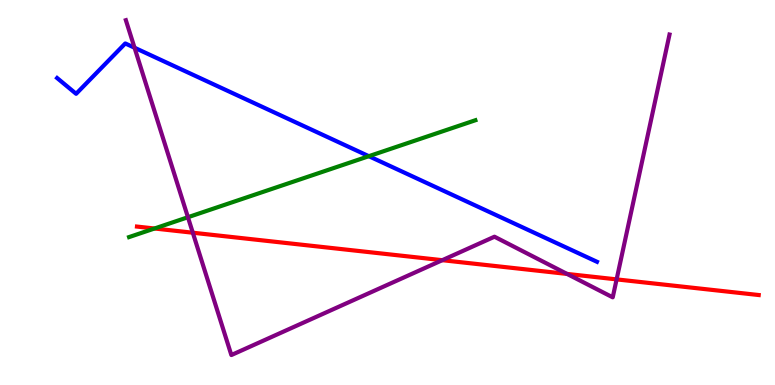[{'lines': ['blue', 'red'], 'intersections': []}, {'lines': ['green', 'red'], 'intersections': [{'x': 1.99, 'y': 4.06}]}, {'lines': ['purple', 'red'], 'intersections': [{'x': 2.49, 'y': 3.96}, {'x': 5.71, 'y': 3.24}, {'x': 7.32, 'y': 2.89}, {'x': 7.96, 'y': 2.74}]}, {'lines': ['blue', 'green'], 'intersections': [{'x': 4.76, 'y': 5.94}]}, {'lines': ['blue', 'purple'], 'intersections': [{'x': 1.74, 'y': 8.76}]}, {'lines': ['green', 'purple'], 'intersections': [{'x': 2.42, 'y': 4.36}]}]